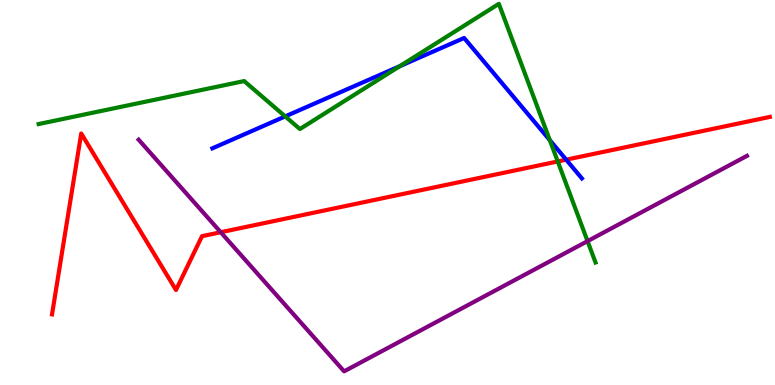[{'lines': ['blue', 'red'], 'intersections': [{'x': 7.31, 'y': 5.85}]}, {'lines': ['green', 'red'], 'intersections': [{'x': 7.2, 'y': 5.81}]}, {'lines': ['purple', 'red'], 'intersections': [{'x': 2.85, 'y': 3.97}]}, {'lines': ['blue', 'green'], 'intersections': [{'x': 3.68, 'y': 6.98}, {'x': 5.16, 'y': 8.28}, {'x': 7.09, 'y': 6.36}]}, {'lines': ['blue', 'purple'], 'intersections': []}, {'lines': ['green', 'purple'], 'intersections': [{'x': 7.58, 'y': 3.74}]}]